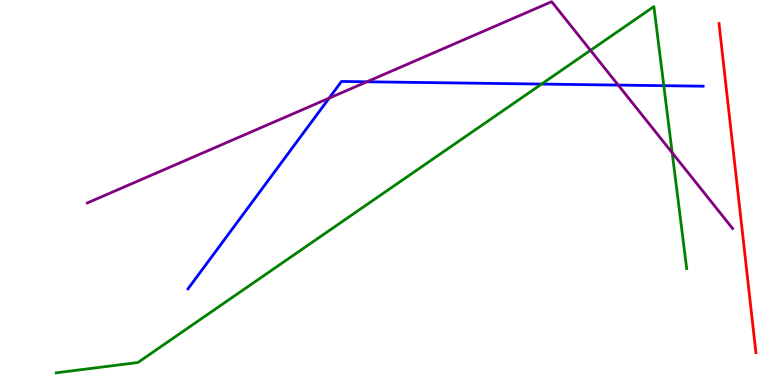[{'lines': ['blue', 'red'], 'intersections': []}, {'lines': ['green', 'red'], 'intersections': []}, {'lines': ['purple', 'red'], 'intersections': []}, {'lines': ['blue', 'green'], 'intersections': [{'x': 6.99, 'y': 7.82}, {'x': 8.57, 'y': 7.77}]}, {'lines': ['blue', 'purple'], 'intersections': [{'x': 4.25, 'y': 7.45}, {'x': 4.73, 'y': 7.88}, {'x': 7.98, 'y': 7.79}]}, {'lines': ['green', 'purple'], 'intersections': [{'x': 7.62, 'y': 8.69}, {'x': 8.67, 'y': 6.03}]}]